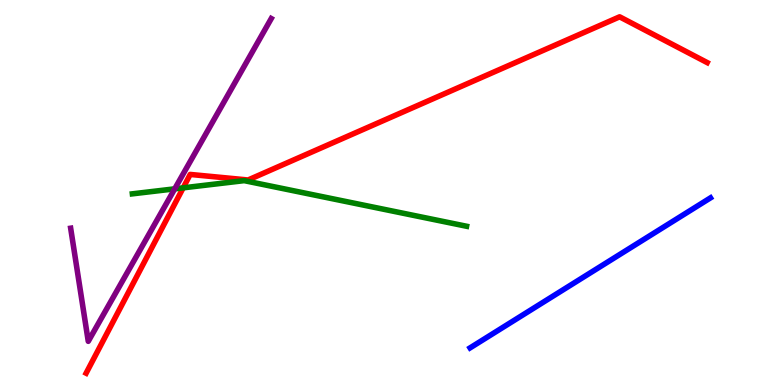[{'lines': ['blue', 'red'], 'intersections': []}, {'lines': ['green', 'red'], 'intersections': [{'x': 2.36, 'y': 5.12}]}, {'lines': ['purple', 'red'], 'intersections': []}, {'lines': ['blue', 'green'], 'intersections': []}, {'lines': ['blue', 'purple'], 'intersections': []}, {'lines': ['green', 'purple'], 'intersections': [{'x': 2.25, 'y': 5.1}]}]